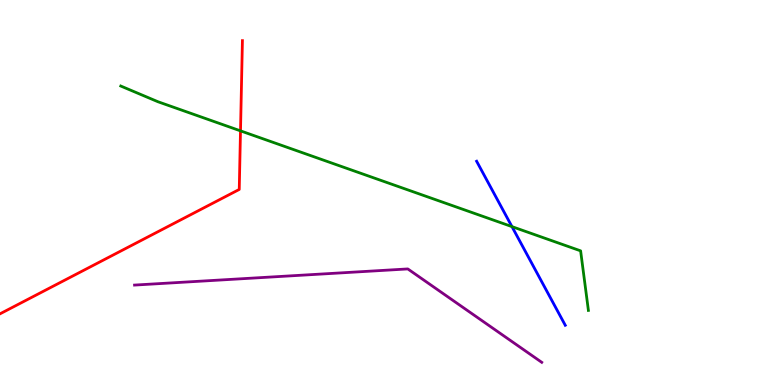[{'lines': ['blue', 'red'], 'intersections': []}, {'lines': ['green', 'red'], 'intersections': [{'x': 3.1, 'y': 6.6}]}, {'lines': ['purple', 'red'], 'intersections': []}, {'lines': ['blue', 'green'], 'intersections': [{'x': 6.61, 'y': 4.11}]}, {'lines': ['blue', 'purple'], 'intersections': []}, {'lines': ['green', 'purple'], 'intersections': []}]